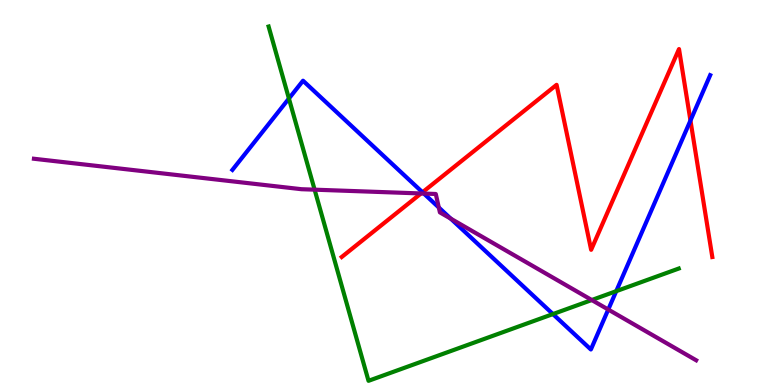[{'lines': ['blue', 'red'], 'intersections': [{'x': 5.45, 'y': 5.01}, {'x': 8.91, 'y': 6.87}]}, {'lines': ['green', 'red'], 'intersections': []}, {'lines': ['purple', 'red'], 'intersections': [{'x': 5.43, 'y': 4.98}]}, {'lines': ['blue', 'green'], 'intersections': [{'x': 3.73, 'y': 7.44}, {'x': 7.13, 'y': 1.84}, {'x': 7.95, 'y': 2.44}]}, {'lines': ['blue', 'purple'], 'intersections': [{'x': 5.47, 'y': 4.97}, {'x': 5.66, 'y': 4.61}, {'x': 5.82, 'y': 4.32}, {'x': 7.85, 'y': 1.96}]}, {'lines': ['green', 'purple'], 'intersections': [{'x': 4.06, 'y': 5.07}, {'x': 7.64, 'y': 2.21}]}]